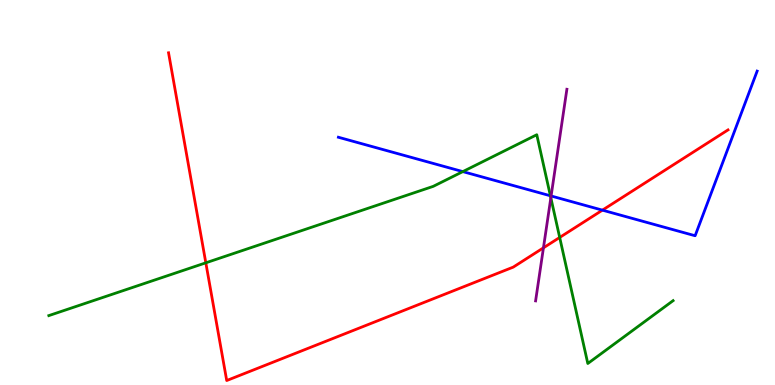[{'lines': ['blue', 'red'], 'intersections': [{'x': 7.77, 'y': 4.54}]}, {'lines': ['green', 'red'], 'intersections': [{'x': 2.66, 'y': 3.17}, {'x': 7.22, 'y': 3.83}]}, {'lines': ['purple', 'red'], 'intersections': [{'x': 7.01, 'y': 3.56}]}, {'lines': ['blue', 'green'], 'intersections': [{'x': 5.97, 'y': 5.54}, {'x': 7.1, 'y': 4.91}]}, {'lines': ['blue', 'purple'], 'intersections': [{'x': 7.11, 'y': 4.91}]}, {'lines': ['green', 'purple'], 'intersections': [{'x': 7.11, 'y': 4.86}]}]